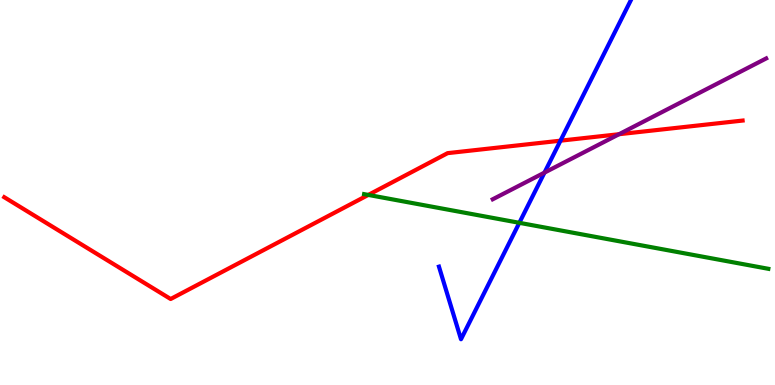[{'lines': ['blue', 'red'], 'intersections': [{'x': 7.23, 'y': 6.35}]}, {'lines': ['green', 'red'], 'intersections': [{'x': 4.75, 'y': 4.94}]}, {'lines': ['purple', 'red'], 'intersections': [{'x': 7.99, 'y': 6.51}]}, {'lines': ['blue', 'green'], 'intersections': [{'x': 6.7, 'y': 4.21}]}, {'lines': ['blue', 'purple'], 'intersections': [{'x': 7.03, 'y': 5.52}]}, {'lines': ['green', 'purple'], 'intersections': []}]